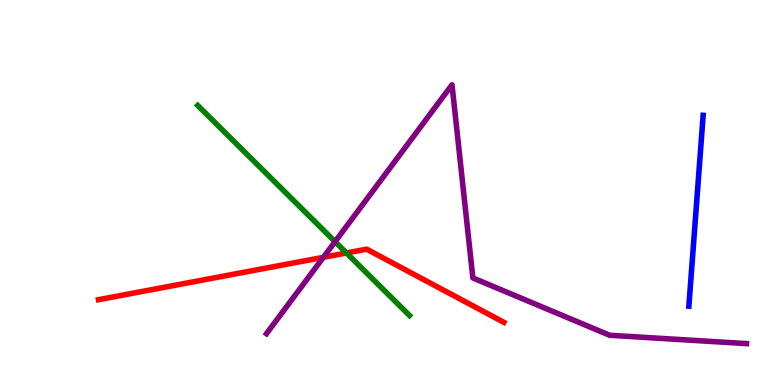[{'lines': ['blue', 'red'], 'intersections': []}, {'lines': ['green', 'red'], 'intersections': [{'x': 4.47, 'y': 3.43}]}, {'lines': ['purple', 'red'], 'intersections': [{'x': 4.17, 'y': 3.32}]}, {'lines': ['blue', 'green'], 'intersections': []}, {'lines': ['blue', 'purple'], 'intersections': []}, {'lines': ['green', 'purple'], 'intersections': [{'x': 4.32, 'y': 3.72}]}]